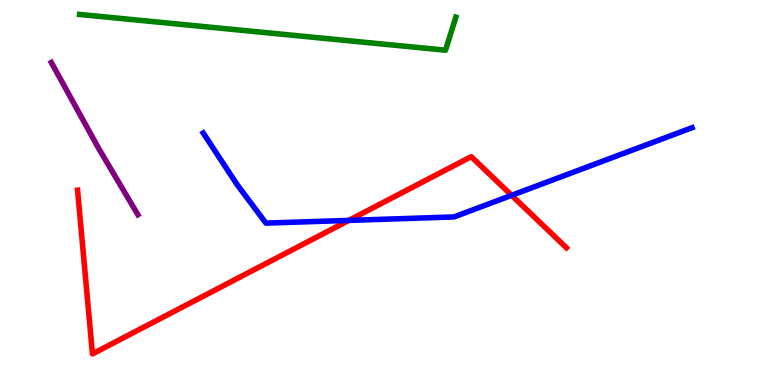[{'lines': ['blue', 'red'], 'intersections': [{'x': 4.5, 'y': 4.28}, {'x': 6.6, 'y': 4.93}]}, {'lines': ['green', 'red'], 'intersections': []}, {'lines': ['purple', 'red'], 'intersections': []}, {'lines': ['blue', 'green'], 'intersections': []}, {'lines': ['blue', 'purple'], 'intersections': []}, {'lines': ['green', 'purple'], 'intersections': []}]